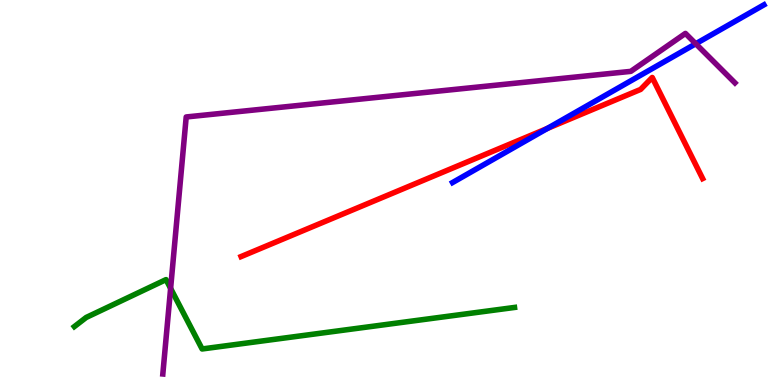[{'lines': ['blue', 'red'], 'intersections': [{'x': 7.06, 'y': 6.66}]}, {'lines': ['green', 'red'], 'intersections': []}, {'lines': ['purple', 'red'], 'intersections': []}, {'lines': ['blue', 'green'], 'intersections': []}, {'lines': ['blue', 'purple'], 'intersections': [{'x': 8.98, 'y': 8.86}]}, {'lines': ['green', 'purple'], 'intersections': [{'x': 2.2, 'y': 2.51}]}]